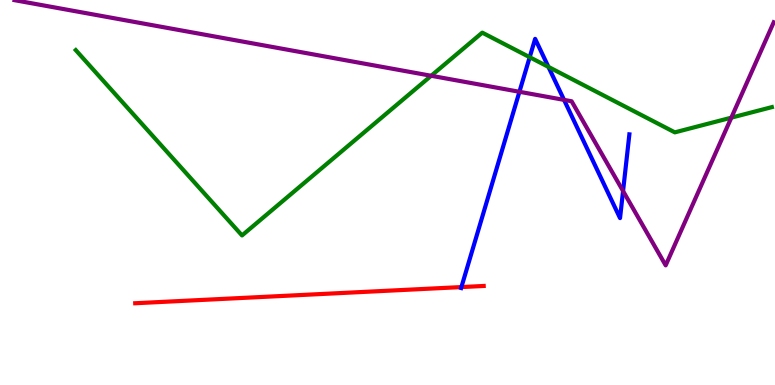[{'lines': ['blue', 'red'], 'intersections': [{'x': 5.95, 'y': 2.54}]}, {'lines': ['green', 'red'], 'intersections': []}, {'lines': ['purple', 'red'], 'intersections': []}, {'lines': ['blue', 'green'], 'intersections': [{'x': 6.83, 'y': 8.51}, {'x': 7.08, 'y': 8.26}]}, {'lines': ['blue', 'purple'], 'intersections': [{'x': 6.7, 'y': 7.62}, {'x': 7.28, 'y': 7.41}, {'x': 8.04, 'y': 5.04}]}, {'lines': ['green', 'purple'], 'intersections': [{'x': 5.56, 'y': 8.03}, {'x': 9.44, 'y': 6.94}]}]